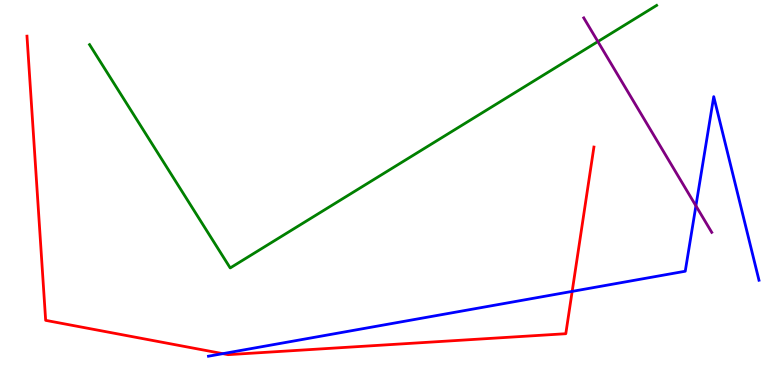[{'lines': ['blue', 'red'], 'intersections': [{'x': 2.87, 'y': 0.814}, {'x': 7.38, 'y': 2.43}]}, {'lines': ['green', 'red'], 'intersections': []}, {'lines': ['purple', 'red'], 'intersections': []}, {'lines': ['blue', 'green'], 'intersections': []}, {'lines': ['blue', 'purple'], 'intersections': [{'x': 8.98, 'y': 4.65}]}, {'lines': ['green', 'purple'], 'intersections': [{'x': 7.71, 'y': 8.92}]}]